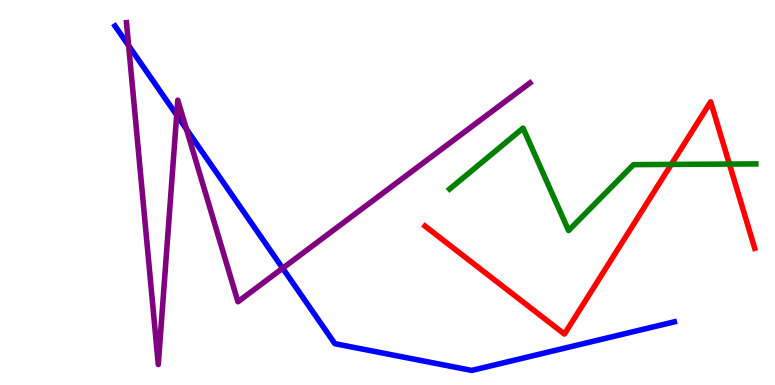[{'lines': ['blue', 'red'], 'intersections': []}, {'lines': ['green', 'red'], 'intersections': [{'x': 8.66, 'y': 5.73}, {'x': 9.41, 'y': 5.74}]}, {'lines': ['purple', 'red'], 'intersections': []}, {'lines': ['blue', 'green'], 'intersections': []}, {'lines': ['blue', 'purple'], 'intersections': [{'x': 1.66, 'y': 8.81}, {'x': 2.28, 'y': 7.01}, {'x': 2.41, 'y': 6.65}, {'x': 3.65, 'y': 3.03}]}, {'lines': ['green', 'purple'], 'intersections': []}]